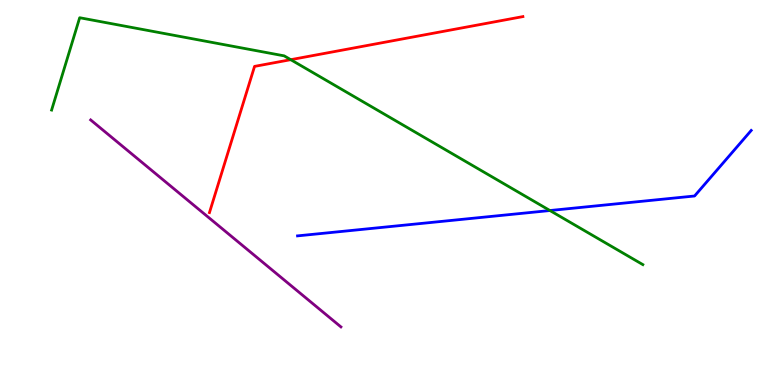[{'lines': ['blue', 'red'], 'intersections': []}, {'lines': ['green', 'red'], 'intersections': [{'x': 3.75, 'y': 8.45}]}, {'lines': ['purple', 'red'], 'intersections': []}, {'lines': ['blue', 'green'], 'intersections': [{'x': 7.1, 'y': 4.53}]}, {'lines': ['blue', 'purple'], 'intersections': []}, {'lines': ['green', 'purple'], 'intersections': []}]